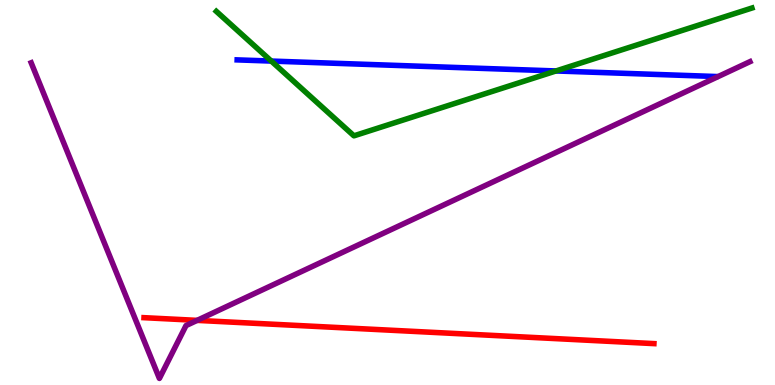[{'lines': ['blue', 'red'], 'intersections': []}, {'lines': ['green', 'red'], 'intersections': []}, {'lines': ['purple', 'red'], 'intersections': [{'x': 2.54, 'y': 1.68}]}, {'lines': ['blue', 'green'], 'intersections': [{'x': 3.5, 'y': 8.41}, {'x': 7.17, 'y': 8.16}]}, {'lines': ['blue', 'purple'], 'intersections': []}, {'lines': ['green', 'purple'], 'intersections': []}]